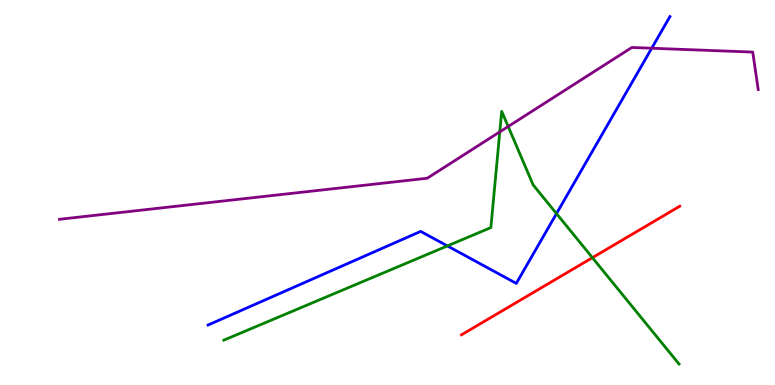[{'lines': ['blue', 'red'], 'intersections': []}, {'lines': ['green', 'red'], 'intersections': [{'x': 7.64, 'y': 3.31}]}, {'lines': ['purple', 'red'], 'intersections': []}, {'lines': ['blue', 'green'], 'intersections': [{'x': 5.77, 'y': 3.61}, {'x': 7.18, 'y': 4.45}]}, {'lines': ['blue', 'purple'], 'intersections': [{'x': 8.41, 'y': 8.75}]}, {'lines': ['green', 'purple'], 'intersections': [{'x': 6.45, 'y': 6.57}, {'x': 6.56, 'y': 6.71}]}]